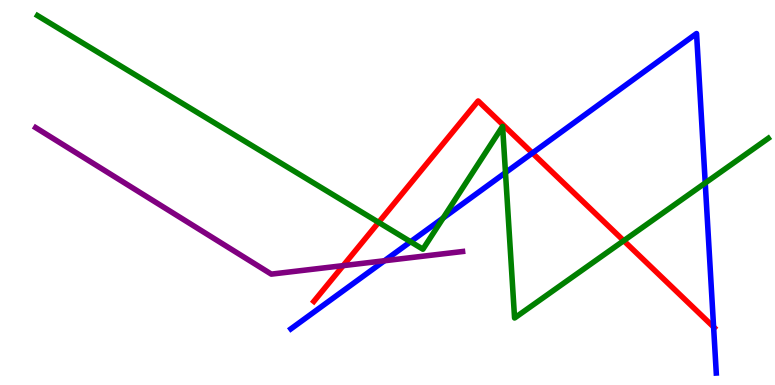[{'lines': ['blue', 'red'], 'intersections': [{'x': 6.87, 'y': 6.02}, {'x': 9.21, 'y': 1.51}]}, {'lines': ['green', 'red'], 'intersections': [{'x': 4.89, 'y': 4.22}, {'x': 8.05, 'y': 3.75}]}, {'lines': ['purple', 'red'], 'intersections': [{'x': 4.43, 'y': 3.1}]}, {'lines': ['blue', 'green'], 'intersections': [{'x': 5.3, 'y': 3.72}, {'x': 5.72, 'y': 4.34}, {'x': 6.52, 'y': 5.52}, {'x': 9.1, 'y': 5.25}]}, {'lines': ['blue', 'purple'], 'intersections': [{'x': 4.96, 'y': 3.23}]}, {'lines': ['green', 'purple'], 'intersections': []}]